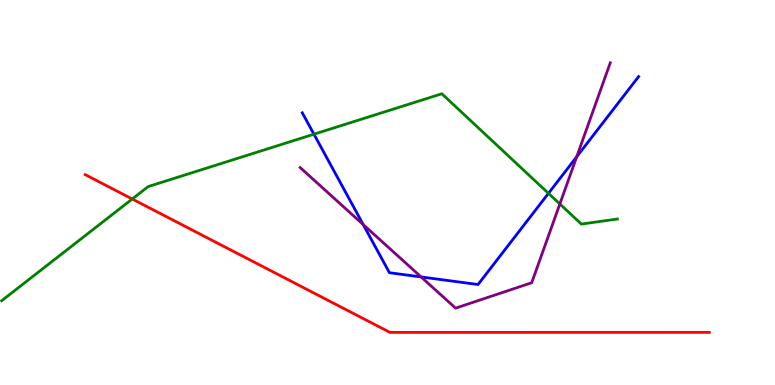[{'lines': ['blue', 'red'], 'intersections': []}, {'lines': ['green', 'red'], 'intersections': [{'x': 1.71, 'y': 4.83}]}, {'lines': ['purple', 'red'], 'intersections': []}, {'lines': ['blue', 'green'], 'intersections': [{'x': 4.05, 'y': 6.51}, {'x': 7.08, 'y': 4.98}]}, {'lines': ['blue', 'purple'], 'intersections': [{'x': 4.69, 'y': 4.17}, {'x': 5.43, 'y': 2.81}, {'x': 7.44, 'y': 5.93}]}, {'lines': ['green', 'purple'], 'intersections': [{'x': 7.22, 'y': 4.7}]}]